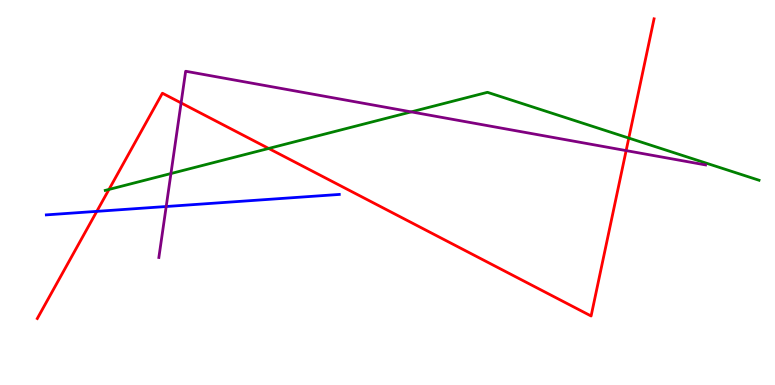[{'lines': ['blue', 'red'], 'intersections': [{'x': 1.25, 'y': 4.51}]}, {'lines': ['green', 'red'], 'intersections': [{'x': 1.41, 'y': 5.08}, {'x': 3.47, 'y': 6.14}, {'x': 8.11, 'y': 6.41}]}, {'lines': ['purple', 'red'], 'intersections': [{'x': 2.34, 'y': 7.33}, {'x': 8.08, 'y': 6.09}]}, {'lines': ['blue', 'green'], 'intersections': []}, {'lines': ['blue', 'purple'], 'intersections': [{'x': 2.14, 'y': 4.64}]}, {'lines': ['green', 'purple'], 'intersections': [{'x': 2.21, 'y': 5.49}, {'x': 5.31, 'y': 7.09}]}]